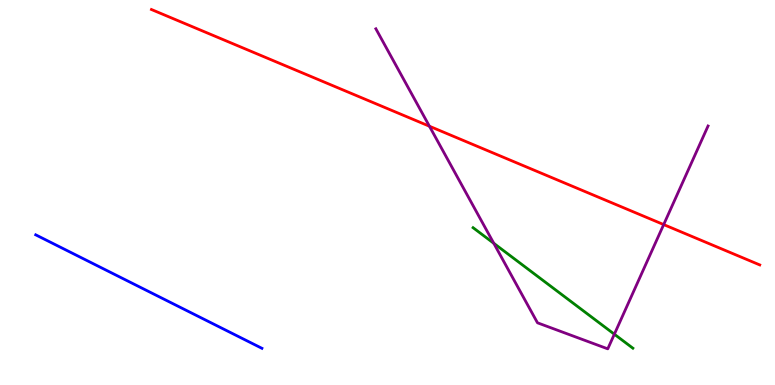[{'lines': ['blue', 'red'], 'intersections': []}, {'lines': ['green', 'red'], 'intersections': []}, {'lines': ['purple', 'red'], 'intersections': [{'x': 5.54, 'y': 6.72}, {'x': 8.56, 'y': 4.17}]}, {'lines': ['blue', 'green'], 'intersections': []}, {'lines': ['blue', 'purple'], 'intersections': []}, {'lines': ['green', 'purple'], 'intersections': [{'x': 6.37, 'y': 3.68}, {'x': 7.93, 'y': 1.32}]}]